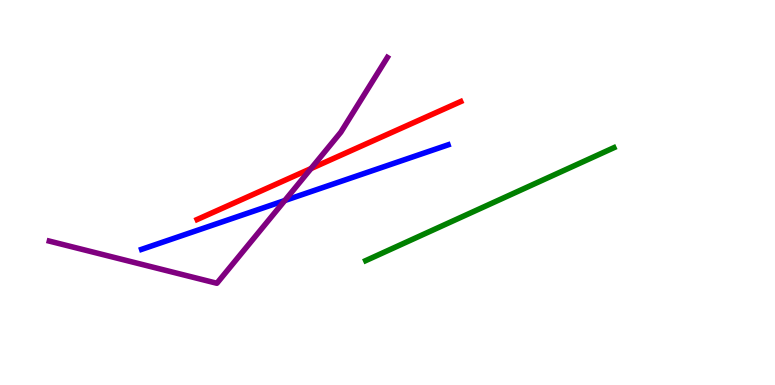[{'lines': ['blue', 'red'], 'intersections': []}, {'lines': ['green', 'red'], 'intersections': []}, {'lines': ['purple', 'red'], 'intersections': [{'x': 4.01, 'y': 5.62}]}, {'lines': ['blue', 'green'], 'intersections': []}, {'lines': ['blue', 'purple'], 'intersections': [{'x': 3.67, 'y': 4.79}]}, {'lines': ['green', 'purple'], 'intersections': []}]